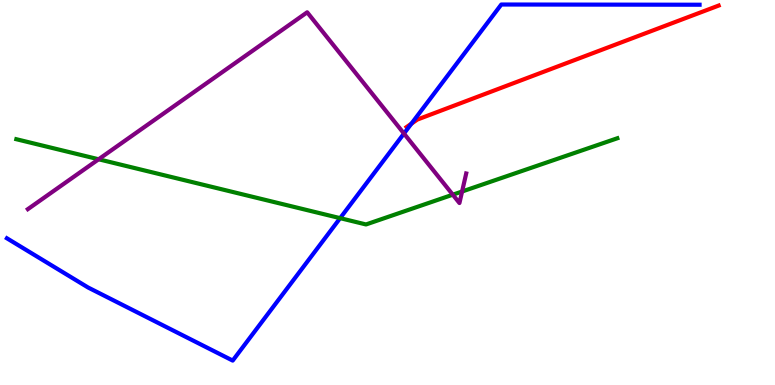[{'lines': ['blue', 'red'], 'intersections': [{'x': 5.31, 'y': 6.79}]}, {'lines': ['green', 'red'], 'intersections': []}, {'lines': ['purple', 'red'], 'intersections': []}, {'lines': ['blue', 'green'], 'intersections': [{'x': 4.39, 'y': 4.33}]}, {'lines': ['blue', 'purple'], 'intersections': [{'x': 5.21, 'y': 6.53}]}, {'lines': ['green', 'purple'], 'intersections': [{'x': 1.27, 'y': 5.86}, {'x': 5.84, 'y': 4.94}, {'x': 5.96, 'y': 5.03}]}]